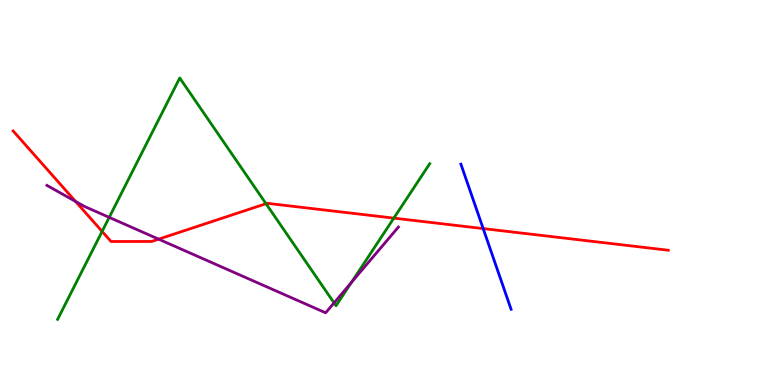[{'lines': ['blue', 'red'], 'intersections': [{'x': 6.23, 'y': 4.06}]}, {'lines': ['green', 'red'], 'intersections': [{'x': 1.32, 'y': 3.99}, {'x': 3.43, 'y': 4.71}, {'x': 5.08, 'y': 4.33}]}, {'lines': ['purple', 'red'], 'intersections': [{'x': 0.975, 'y': 4.77}, {'x': 2.05, 'y': 3.79}]}, {'lines': ['blue', 'green'], 'intersections': []}, {'lines': ['blue', 'purple'], 'intersections': []}, {'lines': ['green', 'purple'], 'intersections': [{'x': 1.41, 'y': 4.35}, {'x': 4.31, 'y': 2.13}, {'x': 4.53, 'y': 2.66}]}]